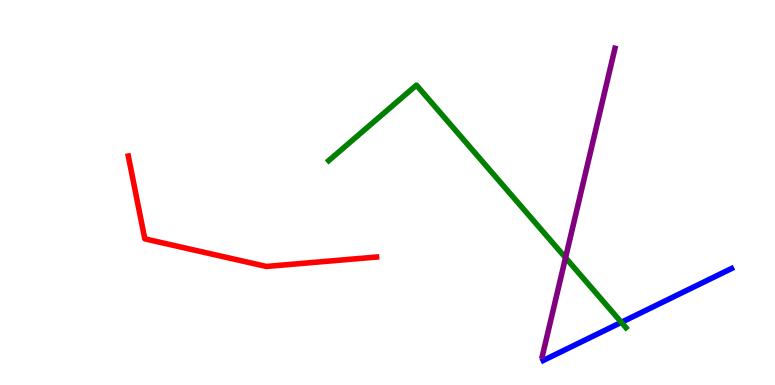[{'lines': ['blue', 'red'], 'intersections': []}, {'lines': ['green', 'red'], 'intersections': []}, {'lines': ['purple', 'red'], 'intersections': []}, {'lines': ['blue', 'green'], 'intersections': [{'x': 8.02, 'y': 1.63}]}, {'lines': ['blue', 'purple'], 'intersections': []}, {'lines': ['green', 'purple'], 'intersections': [{'x': 7.3, 'y': 3.31}]}]